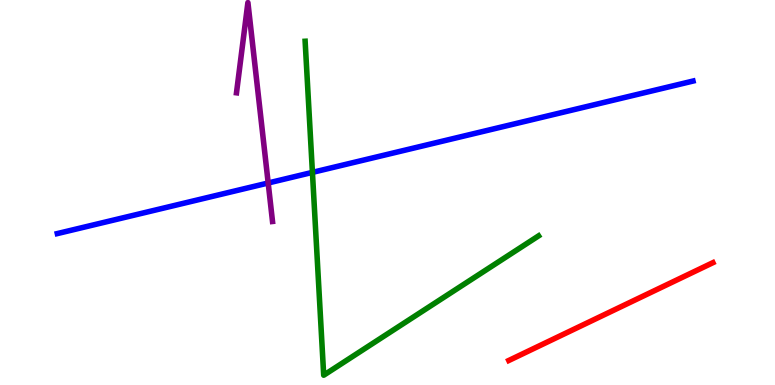[{'lines': ['blue', 'red'], 'intersections': []}, {'lines': ['green', 'red'], 'intersections': []}, {'lines': ['purple', 'red'], 'intersections': []}, {'lines': ['blue', 'green'], 'intersections': [{'x': 4.03, 'y': 5.52}]}, {'lines': ['blue', 'purple'], 'intersections': [{'x': 3.46, 'y': 5.25}]}, {'lines': ['green', 'purple'], 'intersections': []}]